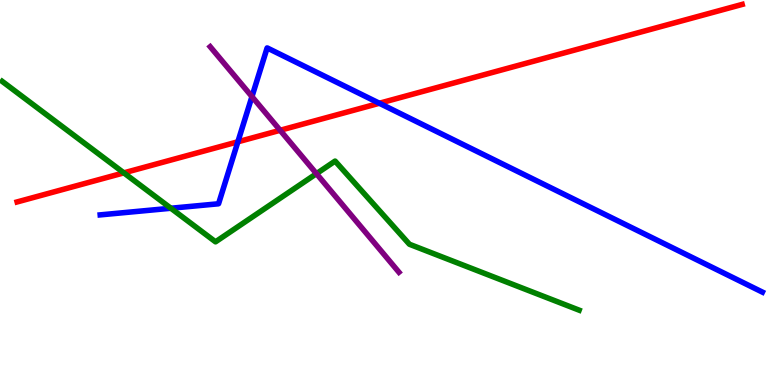[{'lines': ['blue', 'red'], 'intersections': [{'x': 3.07, 'y': 6.32}, {'x': 4.9, 'y': 7.32}]}, {'lines': ['green', 'red'], 'intersections': [{'x': 1.6, 'y': 5.51}]}, {'lines': ['purple', 'red'], 'intersections': [{'x': 3.61, 'y': 6.62}]}, {'lines': ['blue', 'green'], 'intersections': [{'x': 2.21, 'y': 4.59}]}, {'lines': ['blue', 'purple'], 'intersections': [{'x': 3.25, 'y': 7.49}]}, {'lines': ['green', 'purple'], 'intersections': [{'x': 4.08, 'y': 5.49}]}]